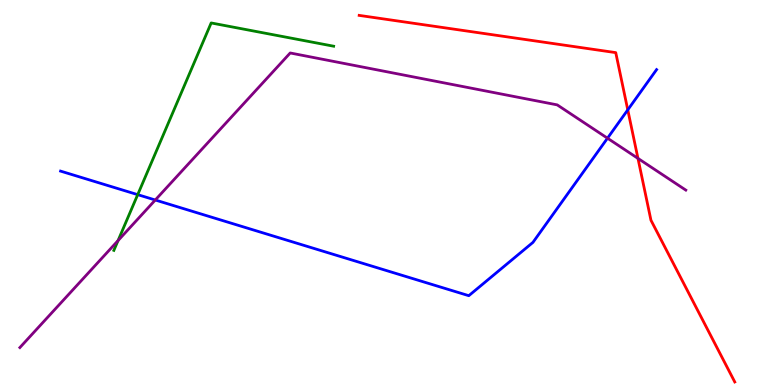[{'lines': ['blue', 'red'], 'intersections': [{'x': 8.1, 'y': 7.15}]}, {'lines': ['green', 'red'], 'intersections': []}, {'lines': ['purple', 'red'], 'intersections': [{'x': 8.23, 'y': 5.89}]}, {'lines': ['blue', 'green'], 'intersections': [{'x': 1.78, 'y': 4.94}]}, {'lines': ['blue', 'purple'], 'intersections': [{'x': 2.0, 'y': 4.8}, {'x': 7.84, 'y': 6.41}]}, {'lines': ['green', 'purple'], 'intersections': [{'x': 1.52, 'y': 3.75}]}]